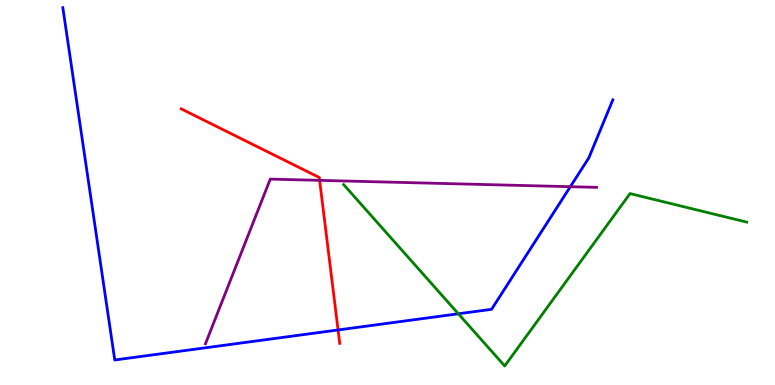[{'lines': ['blue', 'red'], 'intersections': [{'x': 4.36, 'y': 1.43}]}, {'lines': ['green', 'red'], 'intersections': []}, {'lines': ['purple', 'red'], 'intersections': [{'x': 4.12, 'y': 5.32}]}, {'lines': ['blue', 'green'], 'intersections': [{'x': 5.91, 'y': 1.85}]}, {'lines': ['blue', 'purple'], 'intersections': [{'x': 7.36, 'y': 5.15}]}, {'lines': ['green', 'purple'], 'intersections': []}]